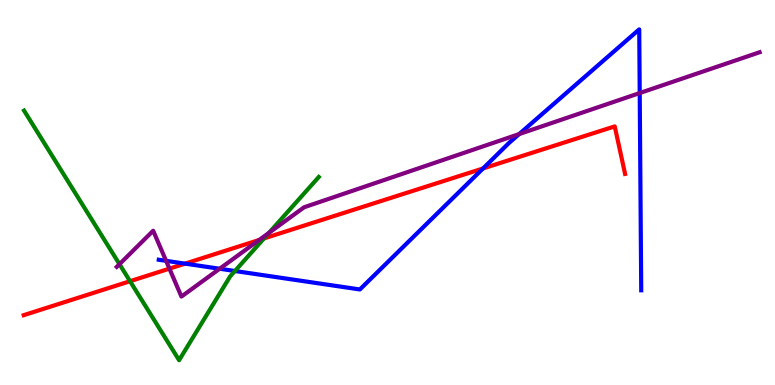[{'lines': ['blue', 'red'], 'intersections': [{'x': 2.39, 'y': 3.15}, {'x': 6.23, 'y': 5.62}]}, {'lines': ['green', 'red'], 'intersections': [{'x': 1.68, 'y': 2.7}, {'x': 3.41, 'y': 3.81}]}, {'lines': ['purple', 'red'], 'intersections': [{'x': 2.19, 'y': 3.02}, {'x': 3.34, 'y': 3.77}]}, {'lines': ['blue', 'green'], 'intersections': [{'x': 3.03, 'y': 2.96}]}, {'lines': ['blue', 'purple'], 'intersections': [{'x': 2.14, 'y': 3.23}, {'x': 2.83, 'y': 3.02}, {'x': 6.7, 'y': 6.52}, {'x': 8.25, 'y': 7.58}]}, {'lines': ['green', 'purple'], 'intersections': [{'x': 1.54, 'y': 3.14}, {'x': 3.47, 'y': 3.95}]}]